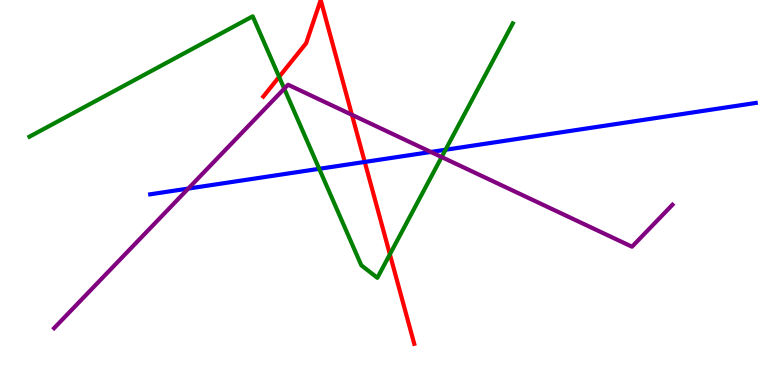[{'lines': ['blue', 'red'], 'intersections': [{'x': 4.71, 'y': 5.79}]}, {'lines': ['green', 'red'], 'intersections': [{'x': 3.6, 'y': 8.0}, {'x': 5.03, 'y': 3.39}]}, {'lines': ['purple', 'red'], 'intersections': [{'x': 4.54, 'y': 7.02}]}, {'lines': ['blue', 'green'], 'intersections': [{'x': 4.12, 'y': 5.62}, {'x': 5.75, 'y': 6.11}]}, {'lines': ['blue', 'purple'], 'intersections': [{'x': 2.43, 'y': 5.1}, {'x': 5.56, 'y': 6.05}]}, {'lines': ['green', 'purple'], 'intersections': [{'x': 3.67, 'y': 7.7}, {'x': 5.7, 'y': 5.92}]}]